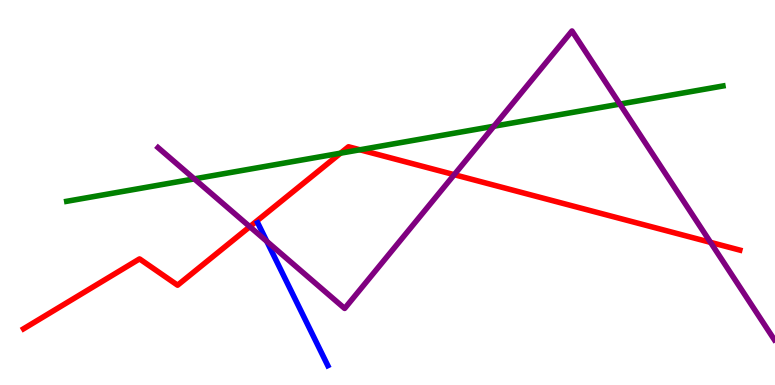[{'lines': ['blue', 'red'], 'intersections': []}, {'lines': ['green', 'red'], 'intersections': [{'x': 4.39, 'y': 6.02}, {'x': 4.64, 'y': 6.11}]}, {'lines': ['purple', 'red'], 'intersections': [{'x': 3.22, 'y': 4.11}, {'x': 5.86, 'y': 5.46}, {'x': 9.17, 'y': 3.7}]}, {'lines': ['blue', 'green'], 'intersections': []}, {'lines': ['blue', 'purple'], 'intersections': [{'x': 3.44, 'y': 3.73}]}, {'lines': ['green', 'purple'], 'intersections': [{'x': 2.51, 'y': 5.35}, {'x': 6.37, 'y': 6.72}, {'x': 8.0, 'y': 7.3}]}]